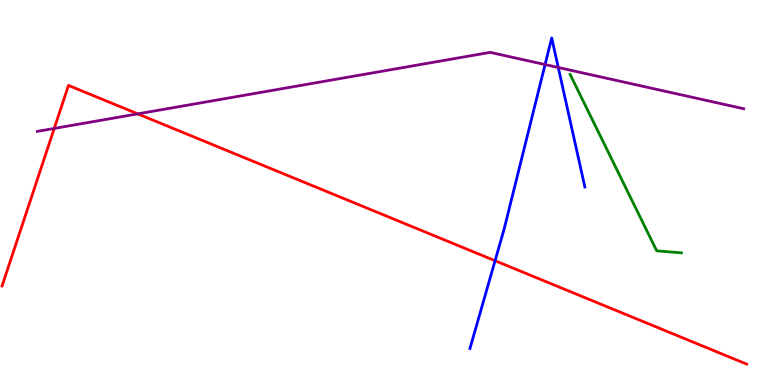[{'lines': ['blue', 'red'], 'intersections': [{'x': 6.39, 'y': 3.23}]}, {'lines': ['green', 'red'], 'intersections': []}, {'lines': ['purple', 'red'], 'intersections': [{'x': 0.7, 'y': 6.66}, {'x': 1.78, 'y': 7.04}]}, {'lines': ['blue', 'green'], 'intersections': []}, {'lines': ['blue', 'purple'], 'intersections': [{'x': 7.03, 'y': 8.32}, {'x': 7.2, 'y': 8.25}]}, {'lines': ['green', 'purple'], 'intersections': []}]